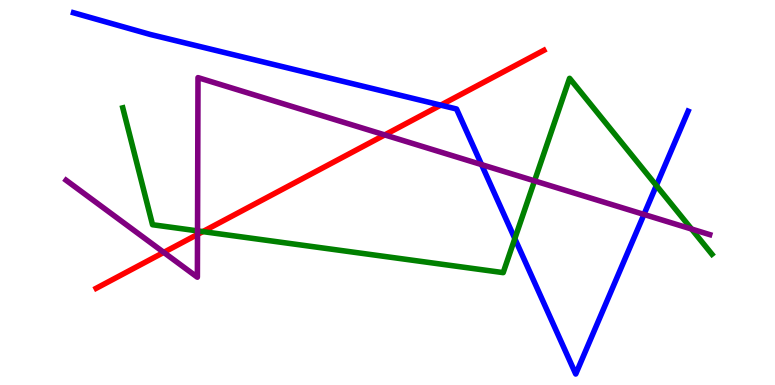[{'lines': ['blue', 'red'], 'intersections': [{'x': 5.69, 'y': 7.27}]}, {'lines': ['green', 'red'], 'intersections': [{'x': 2.62, 'y': 3.98}]}, {'lines': ['purple', 'red'], 'intersections': [{'x': 2.11, 'y': 3.44}, {'x': 2.55, 'y': 3.91}, {'x': 4.96, 'y': 6.5}]}, {'lines': ['blue', 'green'], 'intersections': [{'x': 6.64, 'y': 3.8}, {'x': 8.47, 'y': 5.18}]}, {'lines': ['blue', 'purple'], 'intersections': [{'x': 6.21, 'y': 5.72}, {'x': 8.31, 'y': 4.43}]}, {'lines': ['green', 'purple'], 'intersections': [{'x': 2.55, 'y': 4.0}, {'x': 6.9, 'y': 5.3}, {'x': 8.92, 'y': 4.05}]}]